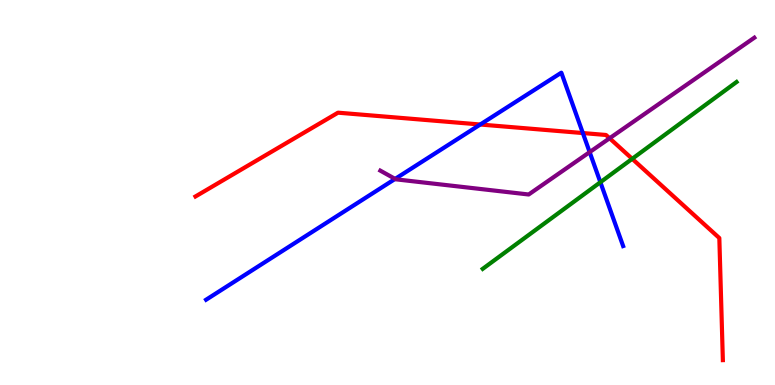[{'lines': ['blue', 'red'], 'intersections': [{'x': 6.2, 'y': 6.77}, {'x': 7.52, 'y': 6.54}]}, {'lines': ['green', 'red'], 'intersections': [{'x': 8.16, 'y': 5.88}]}, {'lines': ['purple', 'red'], 'intersections': [{'x': 7.87, 'y': 6.41}]}, {'lines': ['blue', 'green'], 'intersections': [{'x': 7.75, 'y': 5.27}]}, {'lines': ['blue', 'purple'], 'intersections': [{'x': 5.1, 'y': 5.35}, {'x': 7.61, 'y': 6.05}]}, {'lines': ['green', 'purple'], 'intersections': []}]